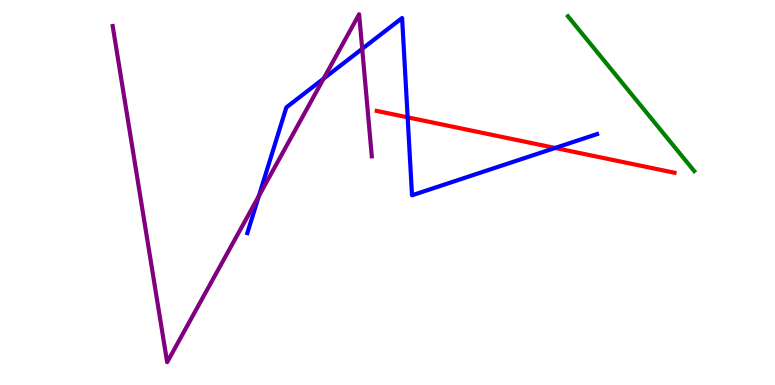[{'lines': ['blue', 'red'], 'intersections': [{'x': 5.26, 'y': 6.95}, {'x': 7.16, 'y': 6.16}]}, {'lines': ['green', 'red'], 'intersections': []}, {'lines': ['purple', 'red'], 'intersections': []}, {'lines': ['blue', 'green'], 'intersections': []}, {'lines': ['blue', 'purple'], 'intersections': [{'x': 3.34, 'y': 4.91}, {'x': 4.18, 'y': 7.96}, {'x': 4.67, 'y': 8.73}]}, {'lines': ['green', 'purple'], 'intersections': []}]